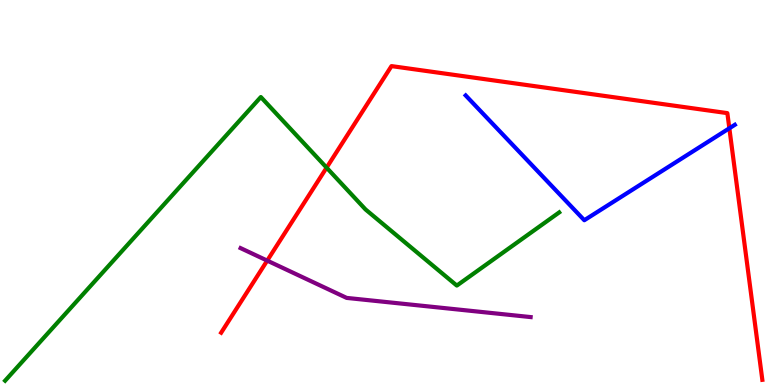[{'lines': ['blue', 'red'], 'intersections': [{'x': 9.41, 'y': 6.67}]}, {'lines': ['green', 'red'], 'intersections': [{'x': 4.21, 'y': 5.65}]}, {'lines': ['purple', 'red'], 'intersections': [{'x': 3.45, 'y': 3.23}]}, {'lines': ['blue', 'green'], 'intersections': []}, {'lines': ['blue', 'purple'], 'intersections': []}, {'lines': ['green', 'purple'], 'intersections': []}]